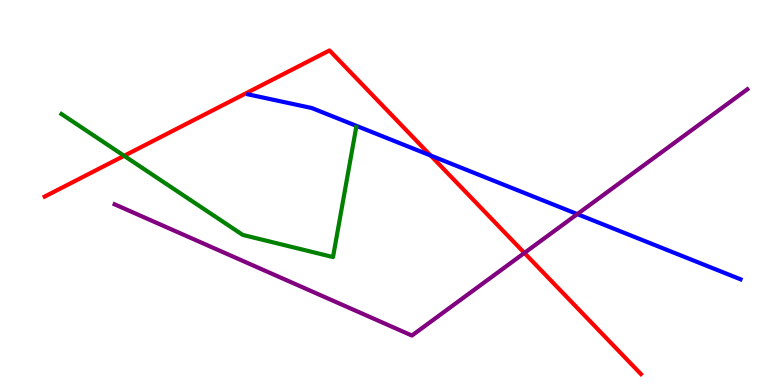[{'lines': ['blue', 'red'], 'intersections': [{'x': 5.56, 'y': 5.96}]}, {'lines': ['green', 'red'], 'intersections': [{'x': 1.6, 'y': 5.95}]}, {'lines': ['purple', 'red'], 'intersections': [{'x': 6.77, 'y': 3.43}]}, {'lines': ['blue', 'green'], 'intersections': []}, {'lines': ['blue', 'purple'], 'intersections': [{'x': 7.45, 'y': 4.44}]}, {'lines': ['green', 'purple'], 'intersections': []}]